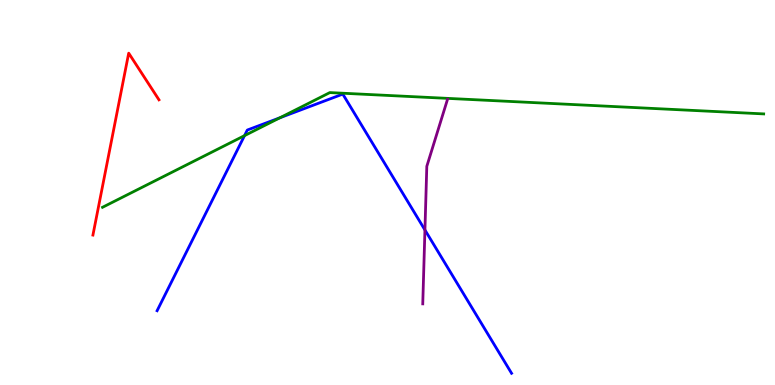[{'lines': ['blue', 'red'], 'intersections': []}, {'lines': ['green', 'red'], 'intersections': []}, {'lines': ['purple', 'red'], 'intersections': []}, {'lines': ['blue', 'green'], 'intersections': [{'x': 3.16, 'y': 6.48}, {'x': 3.61, 'y': 6.94}]}, {'lines': ['blue', 'purple'], 'intersections': [{'x': 5.48, 'y': 4.03}]}, {'lines': ['green', 'purple'], 'intersections': []}]